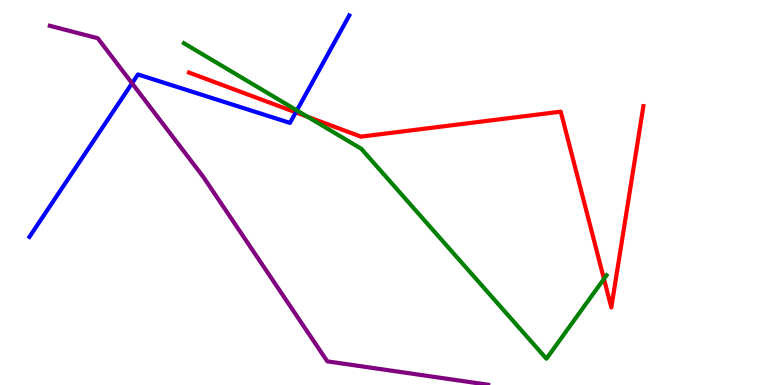[{'lines': ['blue', 'red'], 'intersections': [{'x': 3.82, 'y': 7.08}]}, {'lines': ['green', 'red'], 'intersections': [{'x': 3.97, 'y': 6.97}, {'x': 7.79, 'y': 2.76}]}, {'lines': ['purple', 'red'], 'intersections': []}, {'lines': ['blue', 'green'], 'intersections': [{'x': 3.83, 'y': 7.13}]}, {'lines': ['blue', 'purple'], 'intersections': [{'x': 1.7, 'y': 7.84}]}, {'lines': ['green', 'purple'], 'intersections': []}]